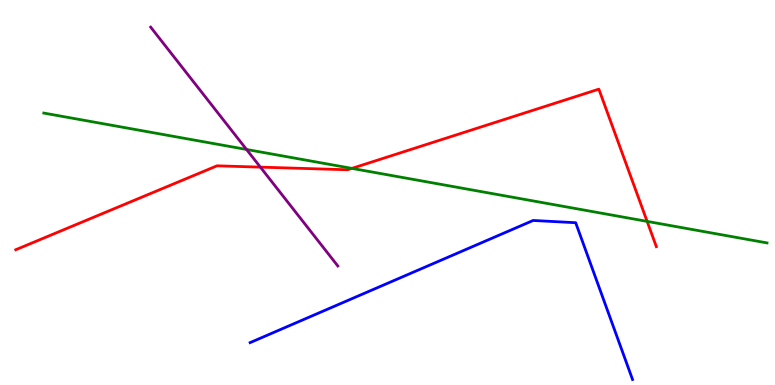[{'lines': ['blue', 'red'], 'intersections': []}, {'lines': ['green', 'red'], 'intersections': [{'x': 4.54, 'y': 5.63}, {'x': 8.35, 'y': 4.25}]}, {'lines': ['purple', 'red'], 'intersections': [{'x': 3.36, 'y': 5.66}]}, {'lines': ['blue', 'green'], 'intersections': []}, {'lines': ['blue', 'purple'], 'intersections': []}, {'lines': ['green', 'purple'], 'intersections': [{'x': 3.18, 'y': 6.12}]}]